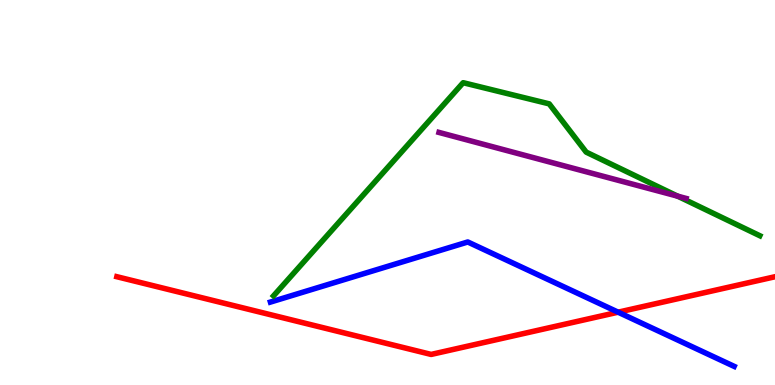[{'lines': ['blue', 'red'], 'intersections': [{'x': 7.98, 'y': 1.89}]}, {'lines': ['green', 'red'], 'intersections': []}, {'lines': ['purple', 'red'], 'intersections': []}, {'lines': ['blue', 'green'], 'intersections': []}, {'lines': ['blue', 'purple'], 'intersections': []}, {'lines': ['green', 'purple'], 'intersections': [{'x': 8.74, 'y': 4.9}]}]